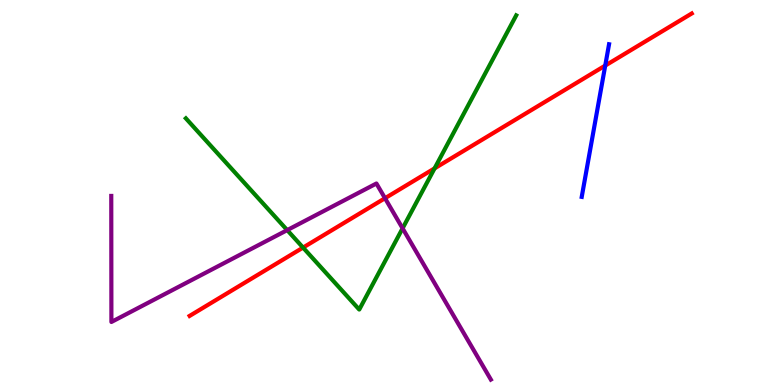[{'lines': ['blue', 'red'], 'intersections': [{'x': 7.81, 'y': 8.3}]}, {'lines': ['green', 'red'], 'intersections': [{'x': 3.91, 'y': 3.57}, {'x': 5.61, 'y': 5.63}]}, {'lines': ['purple', 'red'], 'intersections': [{'x': 4.97, 'y': 4.85}]}, {'lines': ['blue', 'green'], 'intersections': []}, {'lines': ['blue', 'purple'], 'intersections': []}, {'lines': ['green', 'purple'], 'intersections': [{'x': 3.71, 'y': 4.02}, {'x': 5.19, 'y': 4.07}]}]